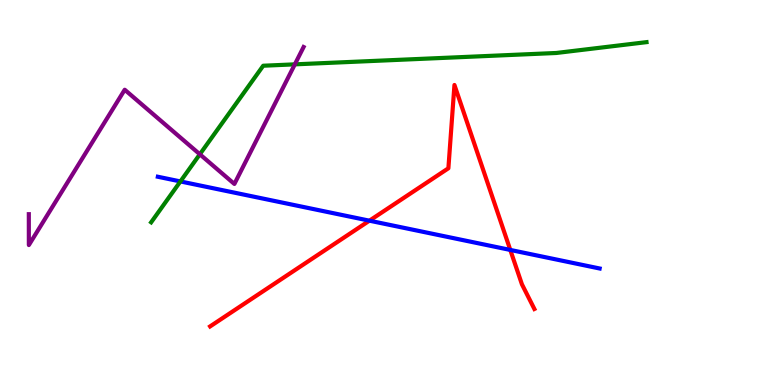[{'lines': ['blue', 'red'], 'intersections': [{'x': 4.77, 'y': 4.27}, {'x': 6.58, 'y': 3.51}]}, {'lines': ['green', 'red'], 'intersections': []}, {'lines': ['purple', 'red'], 'intersections': []}, {'lines': ['blue', 'green'], 'intersections': [{'x': 2.33, 'y': 5.29}]}, {'lines': ['blue', 'purple'], 'intersections': []}, {'lines': ['green', 'purple'], 'intersections': [{'x': 2.58, 'y': 5.99}, {'x': 3.8, 'y': 8.33}]}]